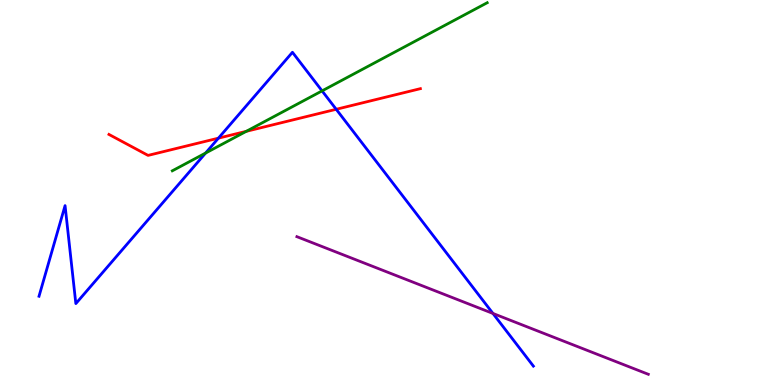[{'lines': ['blue', 'red'], 'intersections': [{'x': 2.82, 'y': 6.41}, {'x': 4.34, 'y': 7.16}]}, {'lines': ['green', 'red'], 'intersections': [{'x': 3.18, 'y': 6.59}]}, {'lines': ['purple', 'red'], 'intersections': []}, {'lines': ['blue', 'green'], 'intersections': [{'x': 2.65, 'y': 6.02}, {'x': 4.16, 'y': 7.64}]}, {'lines': ['blue', 'purple'], 'intersections': [{'x': 6.36, 'y': 1.86}]}, {'lines': ['green', 'purple'], 'intersections': []}]